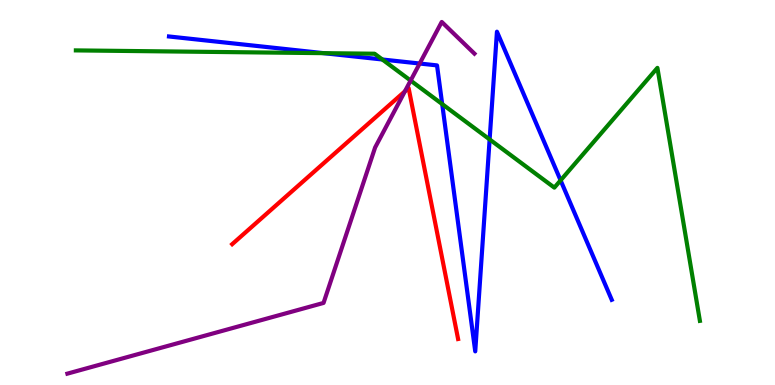[{'lines': ['blue', 'red'], 'intersections': []}, {'lines': ['green', 'red'], 'intersections': []}, {'lines': ['purple', 'red'], 'intersections': [{'x': 5.22, 'y': 7.63}]}, {'lines': ['blue', 'green'], 'intersections': [{'x': 4.18, 'y': 8.62}, {'x': 4.93, 'y': 8.45}, {'x': 5.71, 'y': 7.3}, {'x': 6.32, 'y': 6.38}, {'x': 7.23, 'y': 5.32}]}, {'lines': ['blue', 'purple'], 'intersections': [{'x': 5.42, 'y': 8.35}]}, {'lines': ['green', 'purple'], 'intersections': [{'x': 5.3, 'y': 7.91}]}]